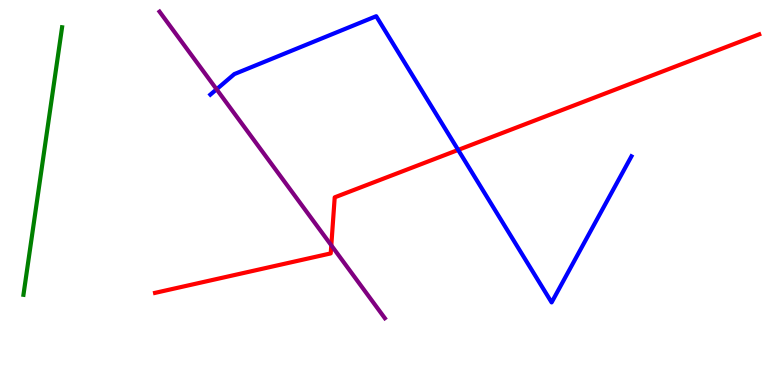[{'lines': ['blue', 'red'], 'intersections': [{'x': 5.91, 'y': 6.11}]}, {'lines': ['green', 'red'], 'intersections': []}, {'lines': ['purple', 'red'], 'intersections': [{'x': 4.27, 'y': 3.63}]}, {'lines': ['blue', 'green'], 'intersections': []}, {'lines': ['blue', 'purple'], 'intersections': [{'x': 2.79, 'y': 7.68}]}, {'lines': ['green', 'purple'], 'intersections': []}]